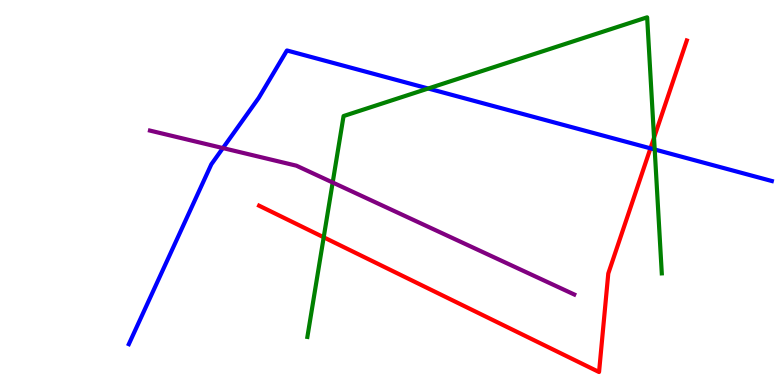[{'lines': ['blue', 'red'], 'intersections': [{'x': 8.39, 'y': 6.15}]}, {'lines': ['green', 'red'], 'intersections': [{'x': 4.18, 'y': 3.84}, {'x': 8.44, 'y': 6.42}]}, {'lines': ['purple', 'red'], 'intersections': []}, {'lines': ['blue', 'green'], 'intersections': [{'x': 5.53, 'y': 7.7}, {'x': 8.45, 'y': 6.12}]}, {'lines': ['blue', 'purple'], 'intersections': [{'x': 2.88, 'y': 6.15}]}, {'lines': ['green', 'purple'], 'intersections': [{'x': 4.29, 'y': 5.26}]}]